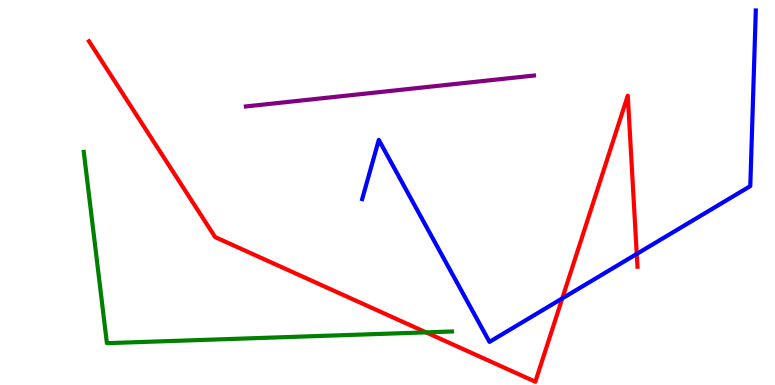[{'lines': ['blue', 'red'], 'intersections': [{'x': 7.26, 'y': 2.25}, {'x': 8.22, 'y': 3.4}]}, {'lines': ['green', 'red'], 'intersections': [{'x': 5.5, 'y': 1.37}]}, {'lines': ['purple', 'red'], 'intersections': []}, {'lines': ['blue', 'green'], 'intersections': []}, {'lines': ['blue', 'purple'], 'intersections': []}, {'lines': ['green', 'purple'], 'intersections': []}]